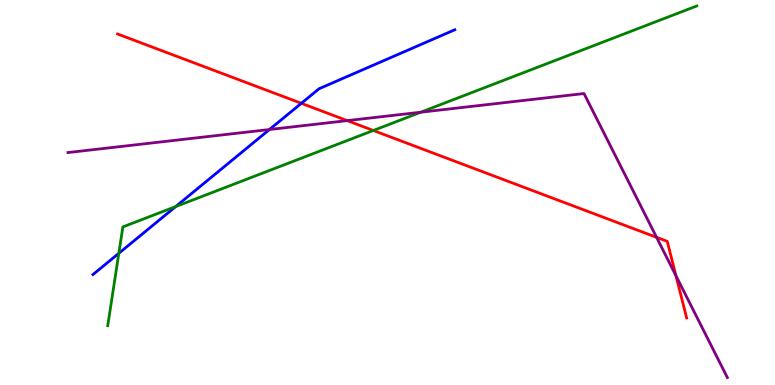[{'lines': ['blue', 'red'], 'intersections': [{'x': 3.89, 'y': 7.32}]}, {'lines': ['green', 'red'], 'intersections': [{'x': 4.82, 'y': 6.61}]}, {'lines': ['purple', 'red'], 'intersections': [{'x': 4.48, 'y': 6.87}, {'x': 8.47, 'y': 3.84}, {'x': 8.72, 'y': 2.84}]}, {'lines': ['blue', 'green'], 'intersections': [{'x': 1.53, 'y': 3.42}, {'x': 2.27, 'y': 4.63}]}, {'lines': ['blue', 'purple'], 'intersections': [{'x': 3.48, 'y': 6.64}]}, {'lines': ['green', 'purple'], 'intersections': [{'x': 5.43, 'y': 7.09}]}]